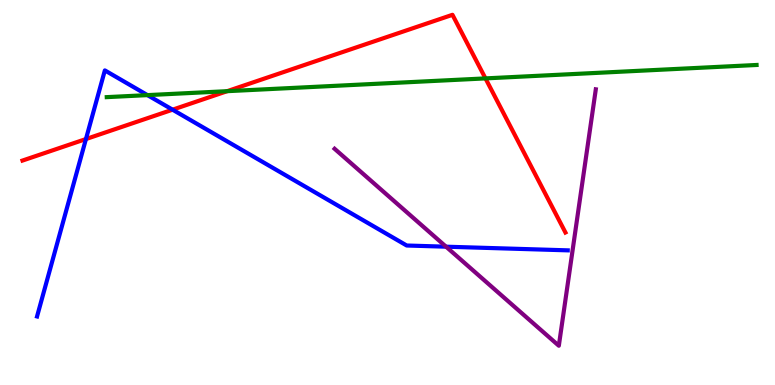[{'lines': ['blue', 'red'], 'intersections': [{'x': 1.11, 'y': 6.39}, {'x': 2.23, 'y': 7.15}]}, {'lines': ['green', 'red'], 'intersections': [{'x': 2.93, 'y': 7.63}, {'x': 6.26, 'y': 7.96}]}, {'lines': ['purple', 'red'], 'intersections': []}, {'lines': ['blue', 'green'], 'intersections': [{'x': 1.9, 'y': 7.53}]}, {'lines': ['blue', 'purple'], 'intersections': [{'x': 5.76, 'y': 3.59}]}, {'lines': ['green', 'purple'], 'intersections': []}]